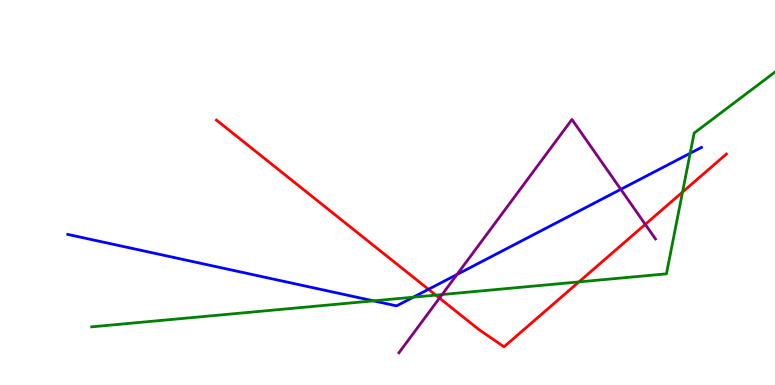[{'lines': ['blue', 'red'], 'intersections': [{'x': 5.53, 'y': 2.49}]}, {'lines': ['green', 'red'], 'intersections': [{'x': 5.62, 'y': 2.33}, {'x': 7.47, 'y': 2.68}, {'x': 8.81, 'y': 5.01}]}, {'lines': ['purple', 'red'], 'intersections': [{'x': 5.67, 'y': 2.26}, {'x': 8.33, 'y': 4.17}]}, {'lines': ['blue', 'green'], 'intersections': [{'x': 4.82, 'y': 2.19}, {'x': 5.33, 'y': 2.28}, {'x': 8.91, 'y': 6.02}]}, {'lines': ['blue', 'purple'], 'intersections': [{'x': 5.9, 'y': 2.87}, {'x': 8.01, 'y': 5.08}]}, {'lines': ['green', 'purple'], 'intersections': [{'x': 5.71, 'y': 2.35}]}]